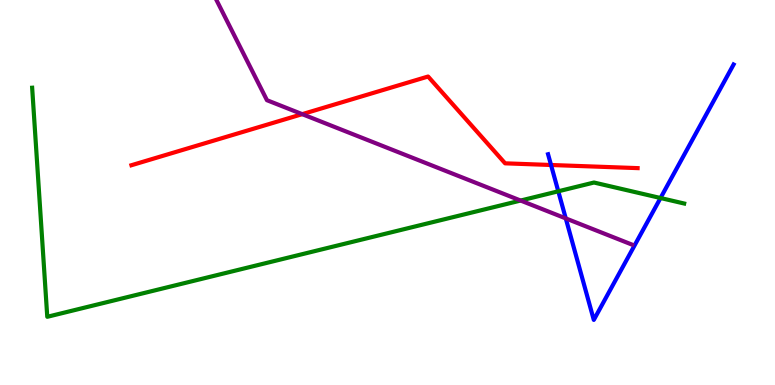[{'lines': ['blue', 'red'], 'intersections': [{'x': 7.11, 'y': 5.71}]}, {'lines': ['green', 'red'], 'intersections': []}, {'lines': ['purple', 'red'], 'intersections': [{'x': 3.9, 'y': 7.03}]}, {'lines': ['blue', 'green'], 'intersections': [{'x': 7.2, 'y': 5.03}, {'x': 8.52, 'y': 4.86}]}, {'lines': ['blue', 'purple'], 'intersections': [{'x': 7.3, 'y': 4.33}]}, {'lines': ['green', 'purple'], 'intersections': [{'x': 6.72, 'y': 4.79}]}]